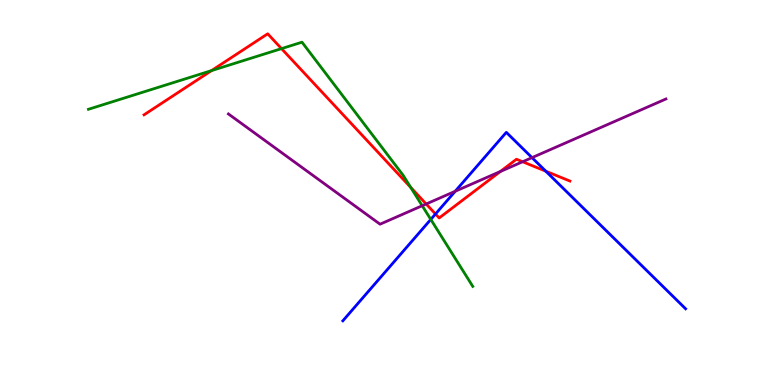[{'lines': ['blue', 'red'], 'intersections': [{'x': 5.62, 'y': 4.44}, {'x': 7.04, 'y': 5.55}]}, {'lines': ['green', 'red'], 'intersections': [{'x': 2.73, 'y': 8.17}, {'x': 3.63, 'y': 8.74}, {'x': 5.3, 'y': 5.13}]}, {'lines': ['purple', 'red'], 'intersections': [{'x': 5.5, 'y': 4.7}, {'x': 6.46, 'y': 5.55}, {'x': 6.74, 'y': 5.8}]}, {'lines': ['blue', 'green'], 'intersections': [{'x': 5.56, 'y': 4.3}]}, {'lines': ['blue', 'purple'], 'intersections': [{'x': 5.87, 'y': 5.03}, {'x': 6.86, 'y': 5.91}]}, {'lines': ['green', 'purple'], 'intersections': [{'x': 5.45, 'y': 4.66}]}]